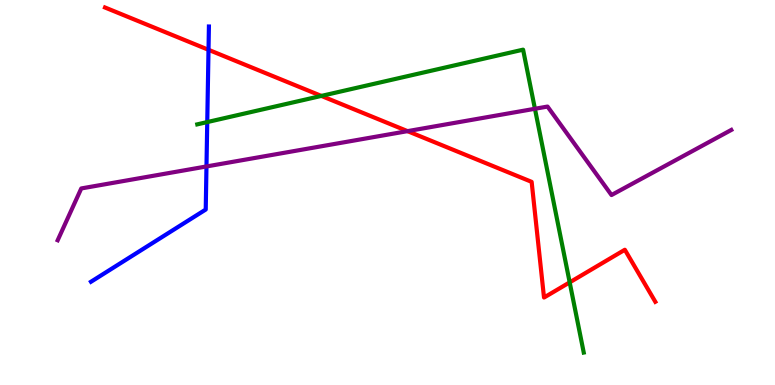[{'lines': ['blue', 'red'], 'intersections': [{'x': 2.69, 'y': 8.71}]}, {'lines': ['green', 'red'], 'intersections': [{'x': 4.15, 'y': 7.51}, {'x': 7.35, 'y': 2.67}]}, {'lines': ['purple', 'red'], 'intersections': [{'x': 5.26, 'y': 6.59}]}, {'lines': ['blue', 'green'], 'intersections': [{'x': 2.67, 'y': 6.83}]}, {'lines': ['blue', 'purple'], 'intersections': [{'x': 2.66, 'y': 5.68}]}, {'lines': ['green', 'purple'], 'intersections': [{'x': 6.9, 'y': 7.17}]}]